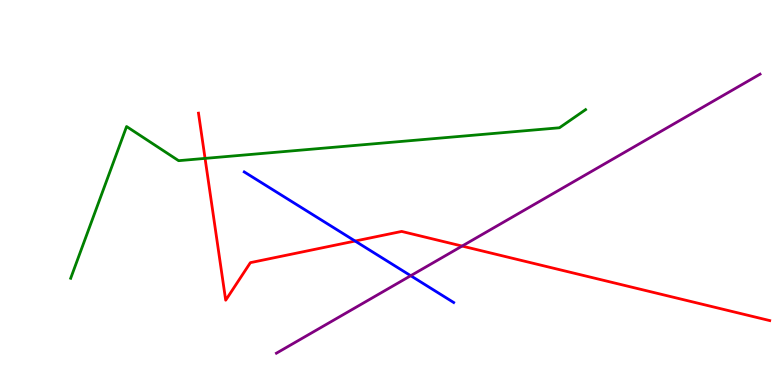[{'lines': ['blue', 'red'], 'intersections': [{'x': 4.58, 'y': 3.74}]}, {'lines': ['green', 'red'], 'intersections': [{'x': 2.65, 'y': 5.89}]}, {'lines': ['purple', 'red'], 'intersections': [{'x': 5.96, 'y': 3.61}]}, {'lines': ['blue', 'green'], 'intersections': []}, {'lines': ['blue', 'purple'], 'intersections': [{'x': 5.3, 'y': 2.84}]}, {'lines': ['green', 'purple'], 'intersections': []}]